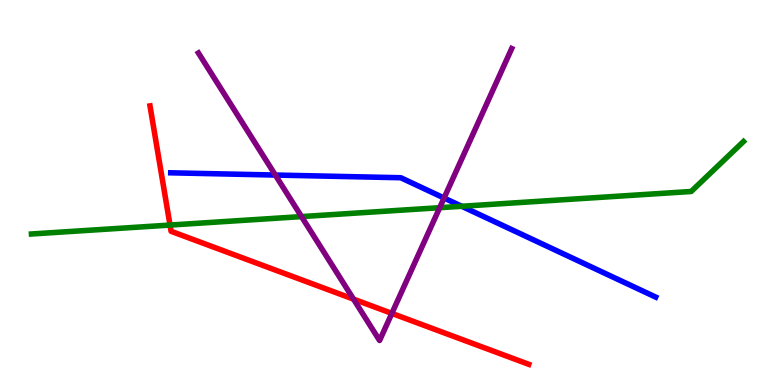[{'lines': ['blue', 'red'], 'intersections': []}, {'lines': ['green', 'red'], 'intersections': [{'x': 2.19, 'y': 4.15}]}, {'lines': ['purple', 'red'], 'intersections': [{'x': 4.56, 'y': 2.23}, {'x': 5.06, 'y': 1.86}]}, {'lines': ['blue', 'green'], 'intersections': [{'x': 5.96, 'y': 4.64}]}, {'lines': ['blue', 'purple'], 'intersections': [{'x': 3.55, 'y': 5.45}, {'x': 5.73, 'y': 4.86}]}, {'lines': ['green', 'purple'], 'intersections': [{'x': 3.89, 'y': 4.37}, {'x': 5.67, 'y': 4.61}]}]